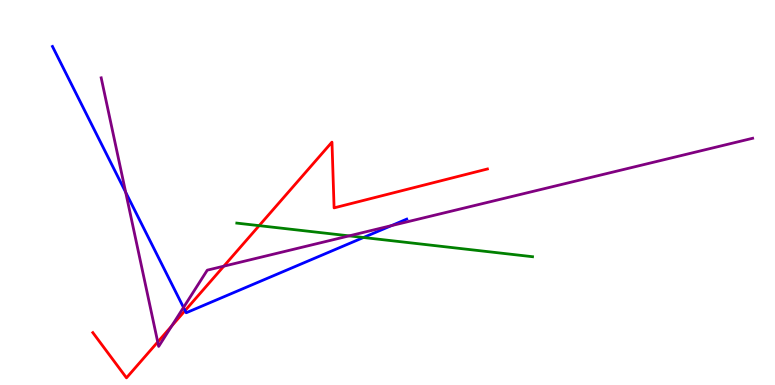[{'lines': ['blue', 'red'], 'intersections': [{'x': 2.39, 'y': 1.93}]}, {'lines': ['green', 'red'], 'intersections': [{'x': 3.34, 'y': 4.14}]}, {'lines': ['purple', 'red'], 'intersections': [{'x': 2.04, 'y': 1.12}, {'x': 2.22, 'y': 1.54}, {'x': 2.89, 'y': 3.09}]}, {'lines': ['blue', 'green'], 'intersections': [{'x': 4.69, 'y': 3.83}]}, {'lines': ['blue', 'purple'], 'intersections': [{'x': 1.62, 'y': 5.01}, {'x': 2.37, 'y': 2.01}, {'x': 5.05, 'y': 4.14}]}, {'lines': ['green', 'purple'], 'intersections': [{'x': 4.5, 'y': 3.87}]}]